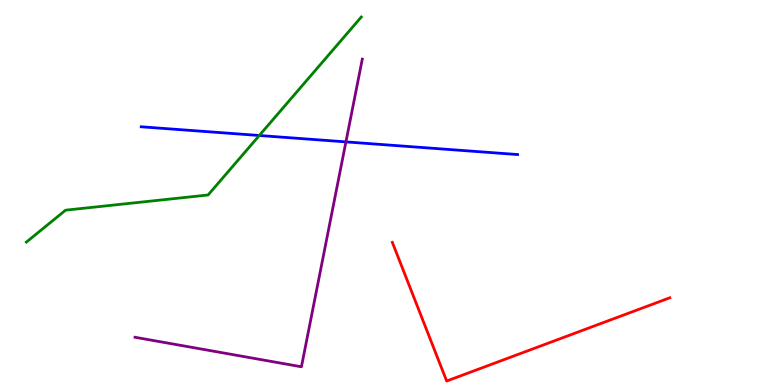[{'lines': ['blue', 'red'], 'intersections': []}, {'lines': ['green', 'red'], 'intersections': []}, {'lines': ['purple', 'red'], 'intersections': []}, {'lines': ['blue', 'green'], 'intersections': [{'x': 3.35, 'y': 6.48}]}, {'lines': ['blue', 'purple'], 'intersections': [{'x': 4.46, 'y': 6.31}]}, {'lines': ['green', 'purple'], 'intersections': []}]